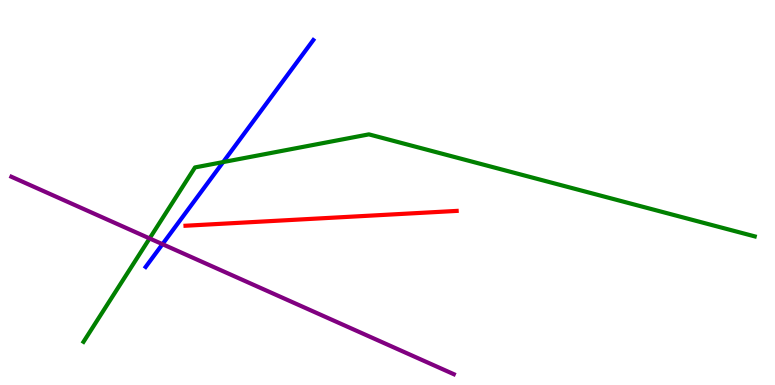[{'lines': ['blue', 'red'], 'intersections': []}, {'lines': ['green', 'red'], 'intersections': []}, {'lines': ['purple', 'red'], 'intersections': []}, {'lines': ['blue', 'green'], 'intersections': [{'x': 2.88, 'y': 5.79}]}, {'lines': ['blue', 'purple'], 'intersections': [{'x': 2.1, 'y': 3.66}]}, {'lines': ['green', 'purple'], 'intersections': [{'x': 1.93, 'y': 3.81}]}]